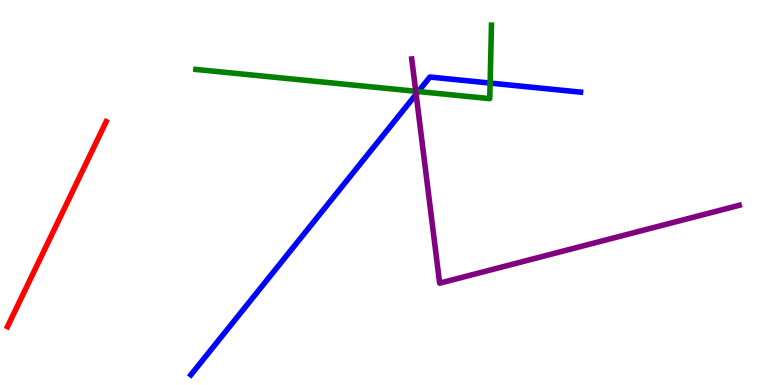[{'lines': ['blue', 'red'], 'intersections': []}, {'lines': ['green', 'red'], 'intersections': []}, {'lines': ['purple', 'red'], 'intersections': []}, {'lines': ['blue', 'green'], 'intersections': [{'x': 5.4, 'y': 7.62}, {'x': 6.32, 'y': 7.84}]}, {'lines': ['blue', 'purple'], 'intersections': [{'x': 5.37, 'y': 7.55}]}, {'lines': ['green', 'purple'], 'intersections': [{'x': 5.36, 'y': 7.63}]}]